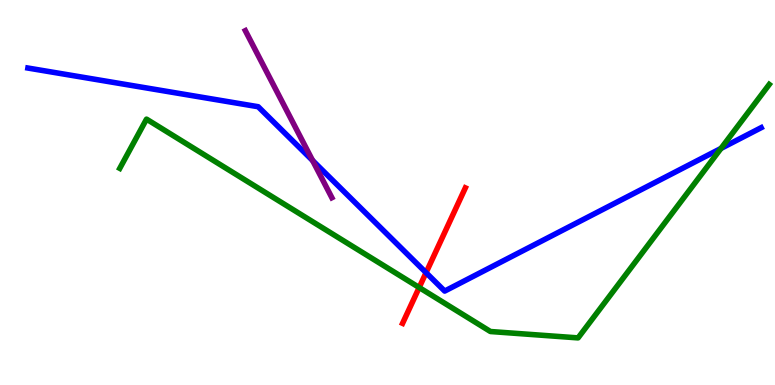[{'lines': ['blue', 'red'], 'intersections': [{'x': 5.5, 'y': 2.92}]}, {'lines': ['green', 'red'], 'intersections': [{'x': 5.41, 'y': 2.53}]}, {'lines': ['purple', 'red'], 'intersections': []}, {'lines': ['blue', 'green'], 'intersections': [{'x': 9.3, 'y': 6.14}]}, {'lines': ['blue', 'purple'], 'intersections': [{'x': 4.03, 'y': 5.83}]}, {'lines': ['green', 'purple'], 'intersections': []}]